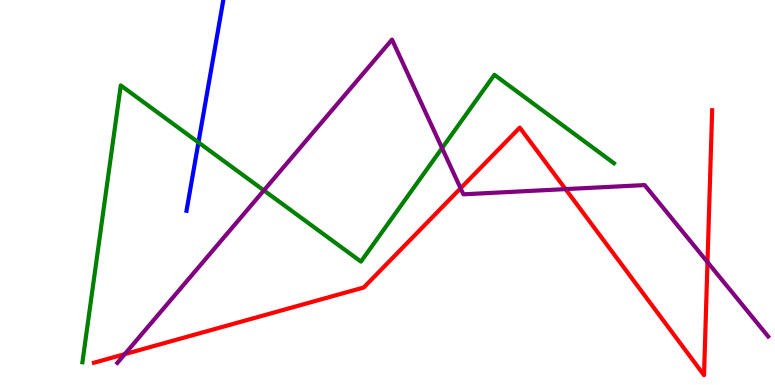[{'lines': ['blue', 'red'], 'intersections': []}, {'lines': ['green', 'red'], 'intersections': []}, {'lines': ['purple', 'red'], 'intersections': [{'x': 1.61, 'y': 0.801}, {'x': 5.94, 'y': 5.11}, {'x': 7.3, 'y': 5.09}, {'x': 9.13, 'y': 3.19}]}, {'lines': ['blue', 'green'], 'intersections': [{'x': 2.56, 'y': 6.3}]}, {'lines': ['blue', 'purple'], 'intersections': []}, {'lines': ['green', 'purple'], 'intersections': [{'x': 3.4, 'y': 5.05}, {'x': 5.7, 'y': 6.15}]}]